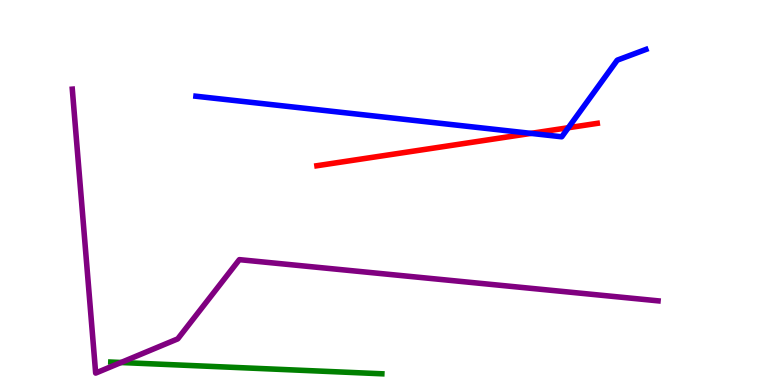[{'lines': ['blue', 'red'], 'intersections': [{'x': 6.85, 'y': 6.54}, {'x': 7.33, 'y': 6.68}]}, {'lines': ['green', 'red'], 'intersections': []}, {'lines': ['purple', 'red'], 'intersections': []}, {'lines': ['blue', 'green'], 'intersections': []}, {'lines': ['blue', 'purple'], 'intersections': []}, {'lines': ['green', 'purple'], 'intersections': [{'x': 1.56, 'y': 0.584}]}]